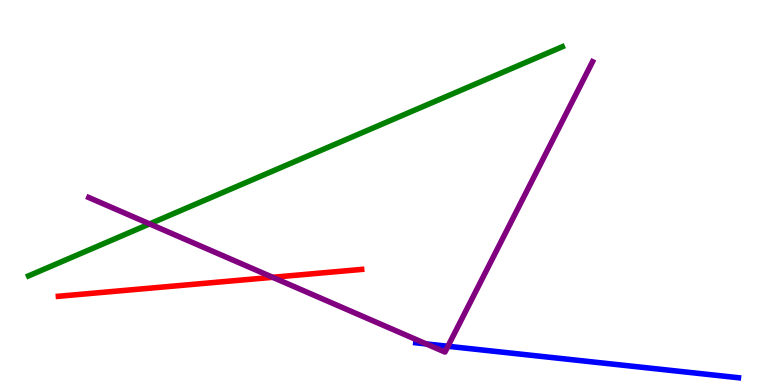[{'lines': ['blue', 'red'], 'intersections': []}, {'lines': ['green', 'red'], 'intersections': []}, {'lines': ['purple', 'red'], 'intersections': [{'x': 3.52, 'y': 2.8}]}, {'lines': ['blue', 'green'], 'intersections': []}, {'lines': ['blue', 'purple'], 'intersections': [{'x': 5.5, 'y': 1.07}, {'x': 5.78, 'y': 1.01}]}, {'lines': ['green', 'purple'], 'intersections': [{'x': 1.93, 'y': 4.18}]}]